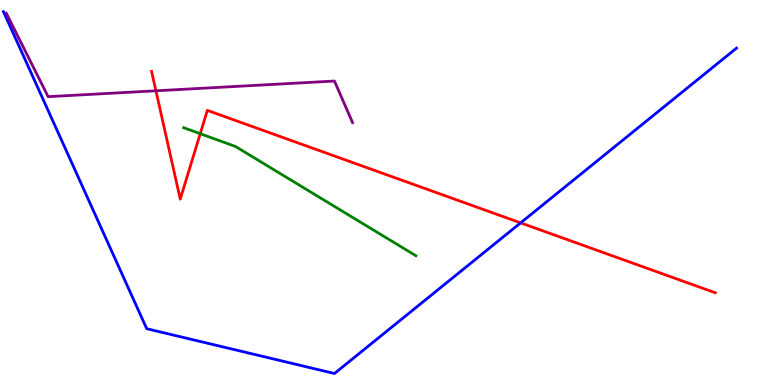[{'lines': ['blue', 'red'], 'intersections': [{'x': 6.72, 'y': 4.21}]}, {'lines': ['green', 'red'], 'intersections': [{'x': 2.58, 'y': 6.53}]}, {'lines': ['purple', 'red'], 'intersections': [{'x': 2.01, 'y': 7.64}]}, {'lines': ['blue', 'green'], 'intersections': []}, {'lines': ['blue', 'purple'], 'intersections': []}, {'lines': ['green', 'purple'], 'intersections': []}]